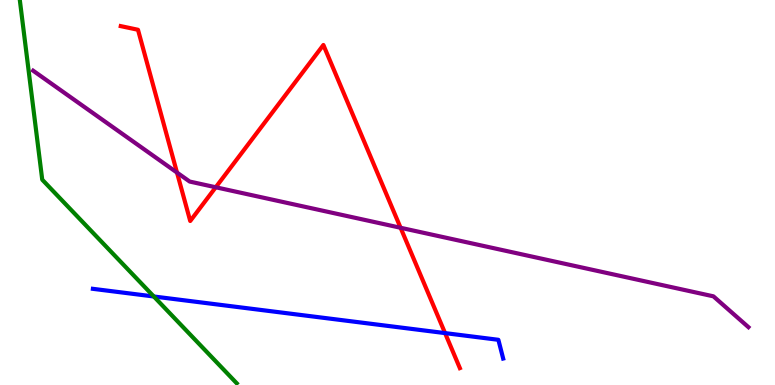[{'lines': ['blue', 'red'], 'intersections': [{'x': 5.74, 'y': 1.35}]}, {'lines': ['green', 'red'], 'intersections': []}, {'lines': ['purple', 'red'], 'intersections': [{'x': 2.28, 'y': 5.52}, {'x': 2.78, 'y': 5.14}, {'x': 5.17, 'y': 4.08}]}, {'lines': ['blue', 'green'], 'intersections': [{'x': 1.98, 'y': 2.3}]}, {'lines': ['blue', 'purple'], 'intersections': []}, {'lines': ['green', 'purple'], 'intersections': []}]